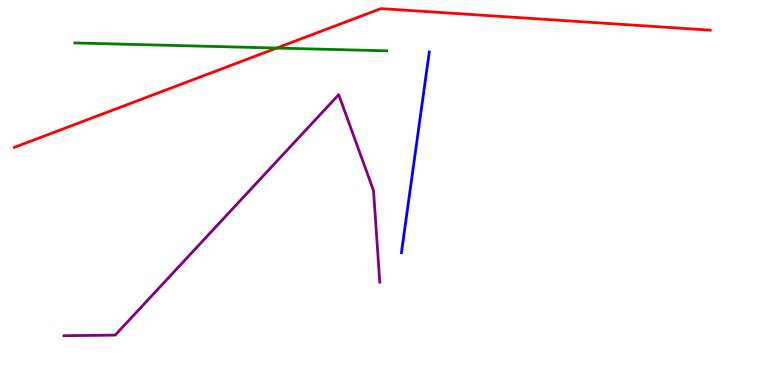[{'lines': ['blue', 'red'], 'intersections': []}, {'lines': ['green', 'red'], 'intersections': [{'x': 3.57, 'y': 8.75}]}, {'lines': ['purple', 'red'], 'intersections': []}, {'lines': ['blue', 'green'], 'intersections': []}, {'lines': ['blue', 'purple'], 'intersections': []}, {'lines': ['green', 'purple'], 'intersections': []}]